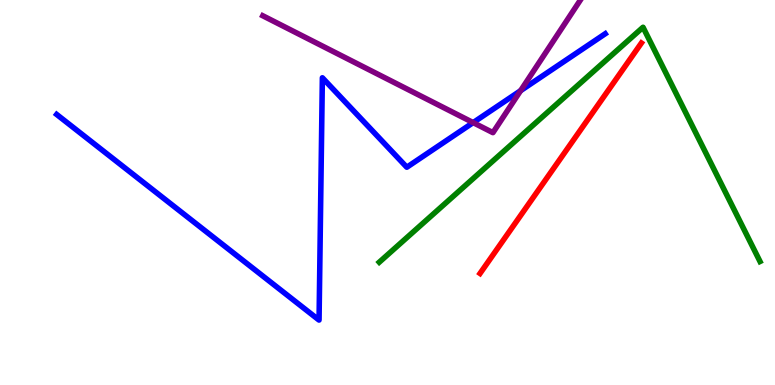[{'lines': ['blue', 'red'], 'intersections': []}, {'lines': ['green', 'red'], 'intersections': []}, {'lines': ['purple', 'red'], 'intersections': []}, {'lines': ['blue', 'green'], 'intersections': []}, {'lines': ['blue', 'purple'], 'intersections': [{'x': 6.11, 'y': 6.82}, {'x': 6.72, 'y': 7.64}]}, {'lines': ['green', 'purple'], 'intersections': []}]